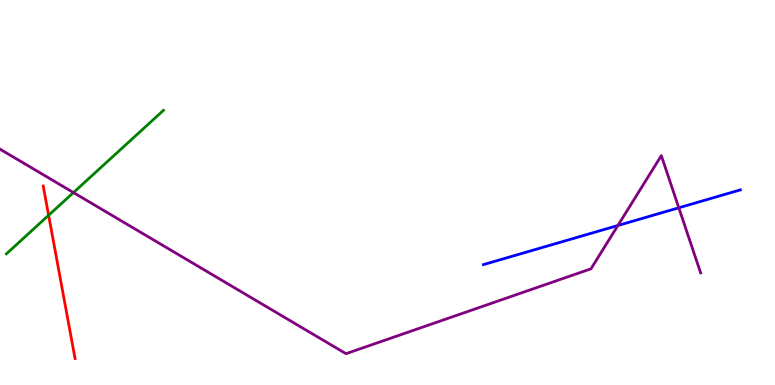[{'lines': ['blue', 'red'], 'intersections': []}, {'lines': ['green', 'red'], 'intersections': [{'x': 0.627, 'y': 4.41}]}, {'lines': ['purple', 'red'], 'intersections': []}, {'lines': ['blue', 'green'], 'intersections': []}, {'lines': ['blue', 'purple'], 'intersections': [{'x': 7.97, 'y': 4.14}, {'x': 8.76, 'y': 4.6}]}, {'lines': ['green', 'purple'], 'intersections': [{'x': 0.948, 'y': 5.0}]}]